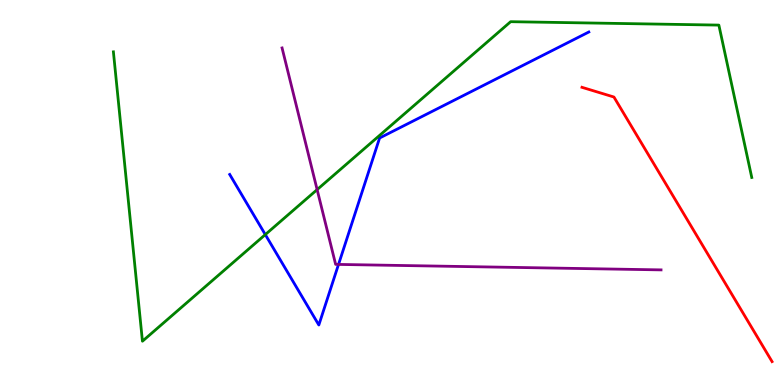[{'lines': ['blue', 'red'], 'intersections': []}, {'lines': ['green', 'red'], 'intersections': []}, {'lines': ['purple', 'red'], 'intersections': []}, {'lines': ['blue', 'green'], 'intersections': [{'x': 3.42, 'y': 3.91}]}, {'lines': ['blue', 'purple'], 'intersections': [{'x': 4.37, 'y': 3.13}]}, {'lines': ['green', 'purple'], 'intersections': [{'x': 4.09, 'y': 5.07}]}]